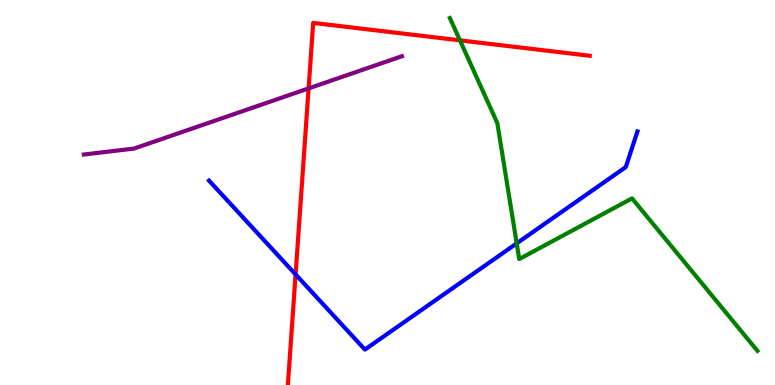[{'lines': ['blue', 'red'], 'intersections': [{'x': 3.81, 'y': 2.87}]}, {'lines': ['green', 'red'], 'intersections': [{'x': 5.93, 'y': 8.95}]}, {'lines': ['purple', 'red'], 'intersections': [{'x': 3.98, 'y': 7.7}]}, {'lines': ['blue', 'green'], 'intersections': [{'x': 6.67, 'y': 3.68}]}, {'lines': ['blue', 'purple'], 'intersections': []}, {'lines': ['green', 'purple'], 'intersections': []}]